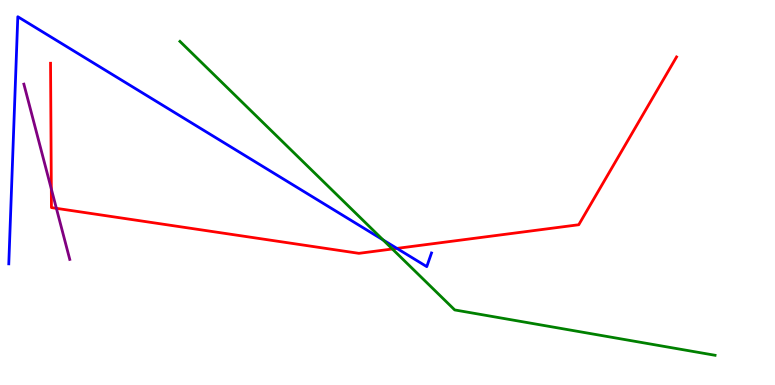[{'lines': ['blue', 'red'], 'intersections': [{'x': 5.12, 'y': 3.55}]}, {'lines': ['green', 'red'], 'intersections': [{'x': 5.06, 'y': 3.53}]}, {'lines': ['purple', 'red'], 'intersections': [{'x': 0.662, 'y': 5.09}, {'x': 0.728, 'y': 4.59}]}, {'lines': ['blue', 'green'], 'intersections': [{'x': 4.94, 'y': 3.77}]}, {'lines': ['blue', 'purple'], 'intersections': []}, {'lines': ['green', 'purple'], 'intersections': []}]